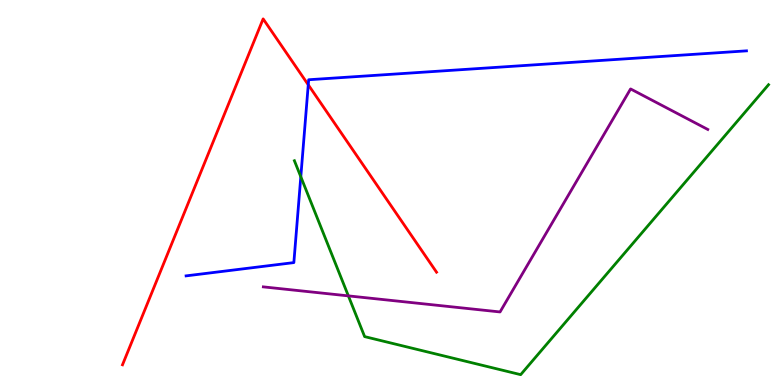[{'lines': ['blue', 'red'], 'intersections': [{'x': 3.98, 'y': 7.8}]}, {'lines': ['green', 'red'], 'intersections': []}, {'lines': ['purple', 'red'], 'intersections': []}, {'lines': ['blue', 'green'], 'intersections': [{'x': 3.88, 'y': 5.41}]}, {'lines': ['blue', 'purple'], 'intersections': []}, {'lines': ['green', 'purple'], 'intersections': [{'x': 4.5, 'y': 2.31}]}]